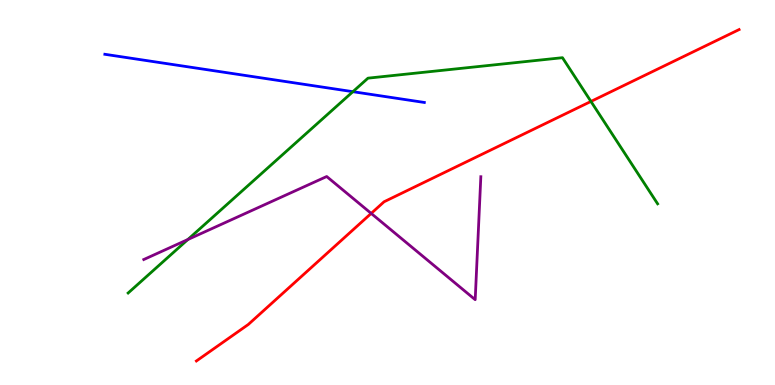[{'lines': ['blue', 'red'], 'intersections': []}, {'lines': ['green', 'red'], 'intersections': [{'x': 7.63, 'y': 7.37}]}, {'lines': ['purple', 'red'], 'intersections': [{'x': 4.79, 'y': 4.46}]}, {'lines': ['blue', 'green'], 'intersections': [{'x': 4.55, 'y': 7.62}]}, {'lines': ['blue', 'purple'], 'intersections': []}, {'lines': ['green', 'purple'], 'intersections': [{'x': 2.42, 'y': 3.78}]}]